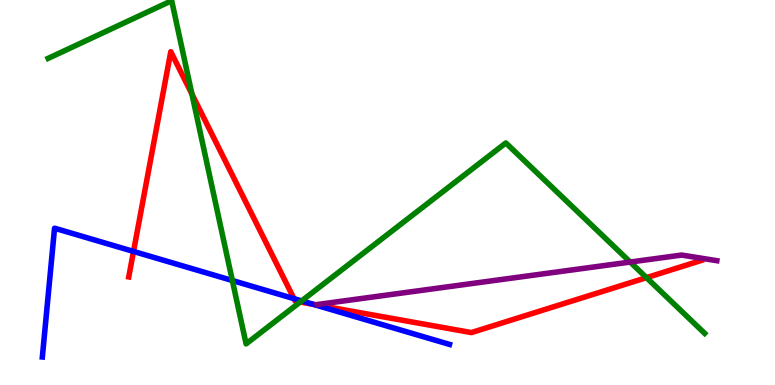[{'lines': ['blue', 'red'], 'intersections': [{'x': 1.72, 'y': 3.47}, {'x': 3.79, 'y': 2.24}, {'x': 4.04, 'y': 2.09}]}, {'lines': ['green', 'red'], 'intersections': [{'x': 2.48, 'y': 7.56}, {'x': 3.87, 'y': 2.16}, {'x': 8.34, 'y': 2.79}]}, {'lines': ['purple', 'red'], 'intersections': []}, {'lines': ['blue', 'green'], 'intersections': [{'x': 3.0, 'y': 2.71}, {'x': 3.89, 'y': 2.18}]}, {'lines': ['blue', 'purple'], 'intersections': []}, {'lines': ['green', 'purple'], 'intersections': [{'x': 8.13, 'y': 3.19}]}]